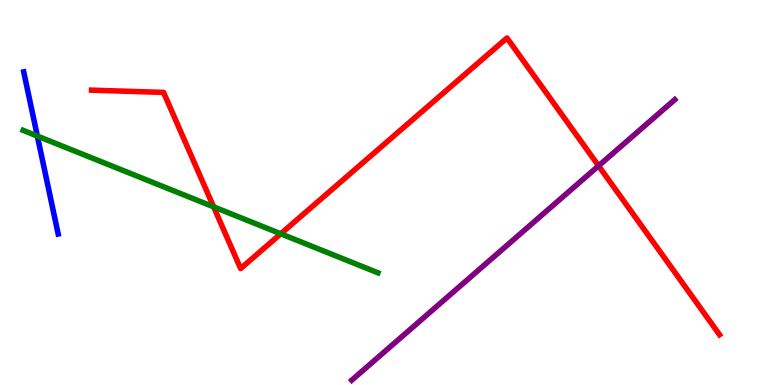[{'lines': ['blue', 'red'], 'intersections': []}, {'lines': ['green', 'red'], 'intersections': [{'x': 2.76, 'y': 4.63}, {'x': 3.62, 'y': 3.93}]}, {'lines': ['purple', 'red'], 'intersections': [{'x': 7.72, 'y': 5.69}]}, {'lines': ['blue', 'green'], 'intersections': [{'x': 0.482, 'y': 6.47}]}, {'lines': ['blue', 'purple'], 'intersections': []}, {'lines': ['green', 'purple'], 'intersections': []}]